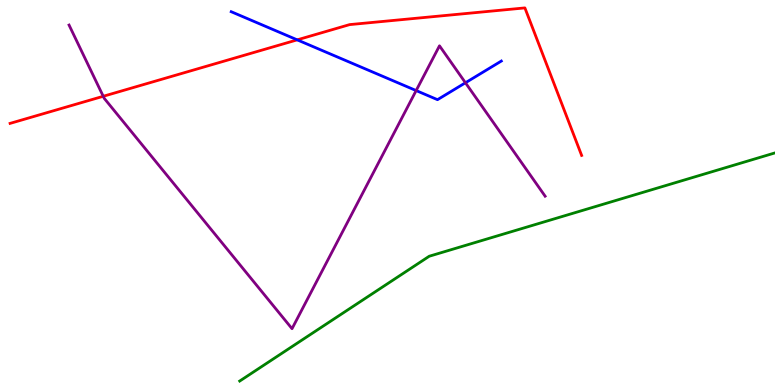[{'lines': ['blue', 'red'], 'intersections': [{'x': 3.84, 'y': 8.96}]}, {'lines': ['green', 'red'], 'intersections': []}, {'lines': ['purple', 'red'], 'intersections': [{'x': 1.33, 'y': 7.5}]}, {'lines': ['blue', 'green'], 'intersections': []}, {'lines': ['blue', 'purple'], 'intersections': [{'x': 5.37, 'y': 7.65}, {'x': 6.01, 'y': 7.85}]}, {'lines': ['green', 'purple'], 'intersections': []}]